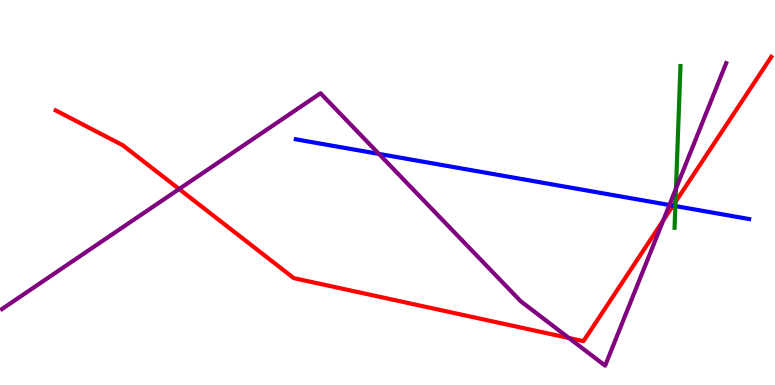[{'lines': ['blue', 'red'], 'intersections': [{'x': 8.68, 'y': 4.66}]}, {'lines': ['green', 'red'], 'intersections': [{'x': 8.72, 'y': 4.76}]}, {'lines': ['purple', 'red'], 'intersections': [{'x': 2.31, 'y': 5.09}, {'x': 7.34, 'y': 1.22}, {'x': 8.56, 'y': 4.28}]}, {'lines': ['blue', 'green'], 'intersections': [{'x': 8.71, 'y': 4.65}]}, {'lines': ['blue', 'purple'], 'intersections': [{'x': 4.89, 'y': 6.0}, {'x': 8.64, 'y': 4.68}]}, {'lines': ['green', 'purple'], 'intersections': [{'x': 8.72, 'y': 5.1}]}]